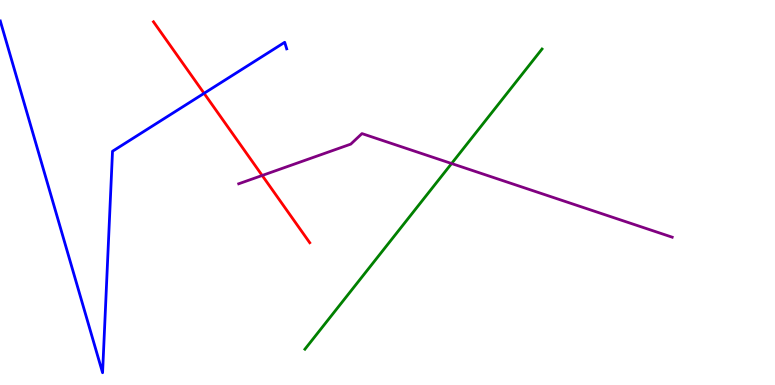[{'lines': ['blue', 'red'], 'intersections': [{'x': 2.63, 'y': 7.58}]}, {'lines': ['green', 'red'], 'intersections': []}, {'lines': ['purple', 'red'], 'intersections': [{'x': 3.38, 'y': 5.44}]}, {'lines': ['blue', 'green'], 'intersections': []}, {'lines': ['blue', 'purple'], 'intersections': []}, {'lines': ['green', 'purple'], 'intersections': [{'x': 5.83, 'y': 5.75}]}]